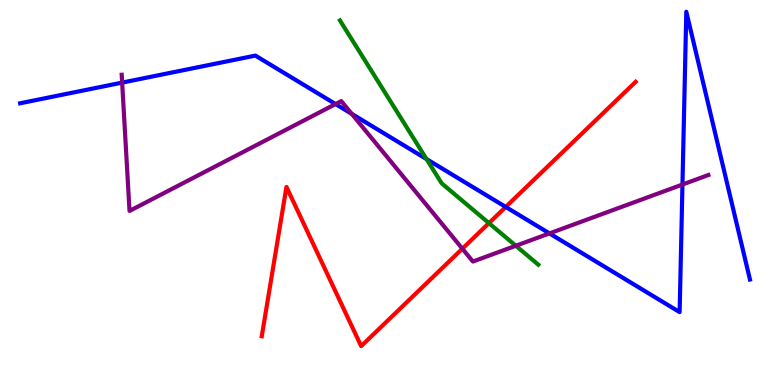[{'lines': ['blue', 'red'], 'intersections': [{'x': 6.53, 'y': 4.62}]}, {'lines': ['green', 'red'], 'intersections': [{'x': 6.31, 'y': 4.2}]}, {'lines': ['purple', 'red'], 'intersections': [{'x': 5.97, 'y': 3.54}]}, {'lines': ['blue', 'green'], 'intersections': [{'x': 5.5, 'y': 5.87}]}, {'lines': ['blue', 'purple'], 'intersections': [{'x': 1.58, 'y': 7.85}, {'x': 4.33, 'y': 7.3}, {'x': 4.54, 'y': 7.04}, {'x': 7.09, 'y': 3.94}, {'x': 8.81, 'y': 5.21}]}, {'lines': ['green', 'purple'], 'intersections': [{'x': 6.66, 'y': 3.62}]}]